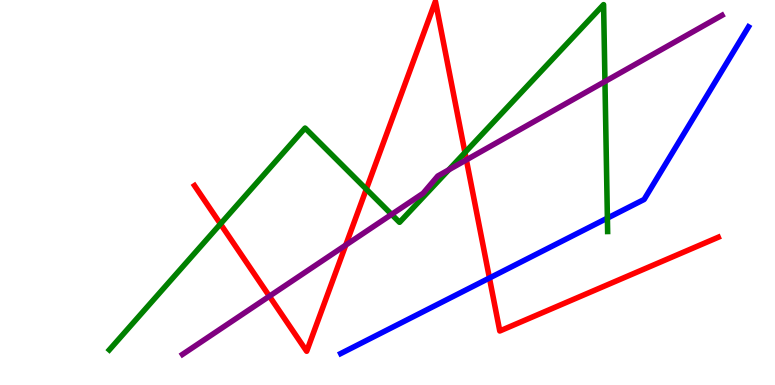[{'lines': ['blue', 'red'], 'intersections': [{'x': 6.32, 'y': 2.78}]}, {'lines': ['green', 'red'], 'intersections': [{'x': 2.84, 'y': 4.18}, {'x': 4.73, 'y': 5.09}, {'x': 6.0, 'y': 6.04}]}, {'lines': ['purple', 'red'], 'intersections': [{'x': 3.48, 'y': 2.31}, {'x': 4.46, 'y': 3.63}, {'x': 6.02, 'y': 5.85}]}, {'lines': ['blue', 'green'], 'intersections': [{'x': 7.84, 'y': 4.33}]}, {'lines': ['blue', 'purple'], 'intersections': []}, {'lines': ['green', 'purple'], 'intersections': [{'x': 5.05, 'y': 4.43}, {'x': 5.79, 'y': 5.59}, {'x': 7.81, 'y': 7.88}]}]